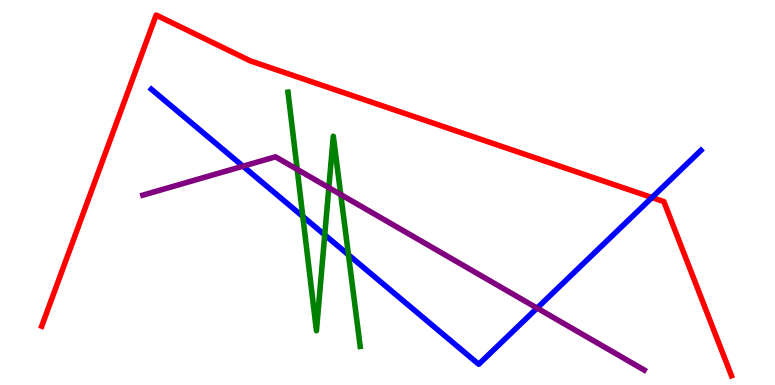[{'lines': ['blue', 'red'], 'intersections': [{'x': 8.41, 'y': 4.87}]}, {'lines': ['green', 'red'], 'intersections': []}, {'lines': ['purple', 'red'], 'intersections': []}, {'lines': ['blue', 'green'], 'intersections': [{'x': 3.91, 'y': 4.38}, {'x': 4.19, 'y': 3.9}, {'x': 4.5, 'y': 3.38}]}, {'lines': ['blue', 'purple'], 'intersections': [{'x': 3.14, 'y': 5.68}, {'x': 6.93, 'y': 2.0}]}, {'lines': ['green', 'purple'], 'intersections': [{'x': 3.83, 'y': 5.6}, {'x': 4.24, 'y': 5.13}, {'x': 4.4, 'y': 4.95}]}]